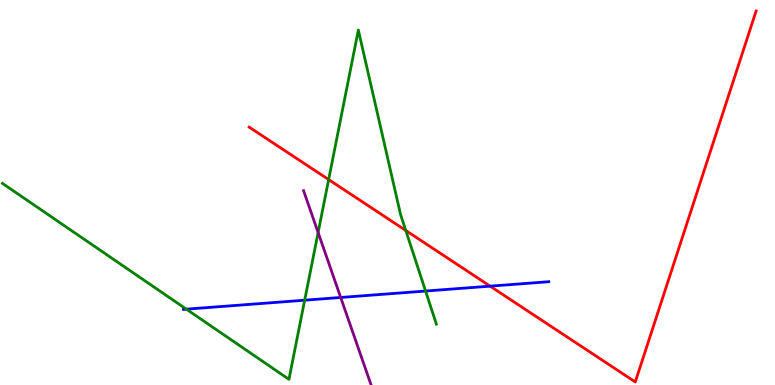[{'lines': ['blue', 'red'], 'intersections': [{'x': 6.32, 'y': 2.57}]}, {'lines': ['green', 'red'], 'intersections': [{'x': 4.24, 'y': 5.34}, {'x': 5.24, 'y': 4.01}]}, {'lines': ['purple', 'red'], 'intersections': []}, {'lines': ['blue', 'green'], 'intersections': [{'x': 2.4, 'y': 1.97}, {'x': 3.93, 'y': 2.2}, {'x': 5.49, 'y': 2.44}]}, {'lines': ['blue', 'purple'], 'intersections': [{'x': 4.4, 'y': 2.27}]}, {'lines': ['green', 'purple'], 'intersections': [{'x': 4.1, 'y': 3.96}]}]